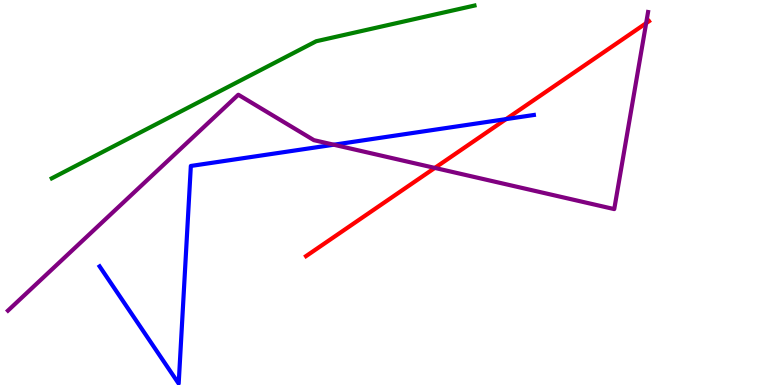[{'lines': ['blue', 'red'], 'intersections': [{'x': 6.53, 'y': 6.91}]}, {'lines': ['green', 'red'], 'intersections': []}, {'lines': ['purple', 'red'], 'intersections': [{'x': 5.61, 'y': 5.64}, {'x': 8.34, 'y': 9.4}]}, {'lines': ['blue', 'green'], 'intersections': []}, {'lines': ['blue', 'purple'], 'intersections': [{'x': 4.31, 'y': 6.24}]}, {'lines': ['green', 'purple'], 'intersections': []}]